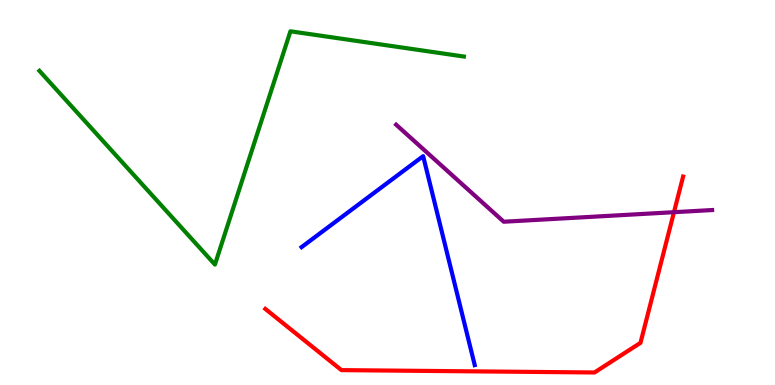[{'lines': ['blue', 'red'], 'intersections': []}, {'lines': ['green', 'red'], 'intersections': []}, {'lines': ['purple', 'red'], 'intersections': [{'x': 8.7, 'y': 4.49}]}, {'lines': ['blue', 'green'], 'intersections': []}, {'lines': ['blue', 'purple'], 'intersections': []}, {'lines': ['green', 'purple'], 'intersections': []}]